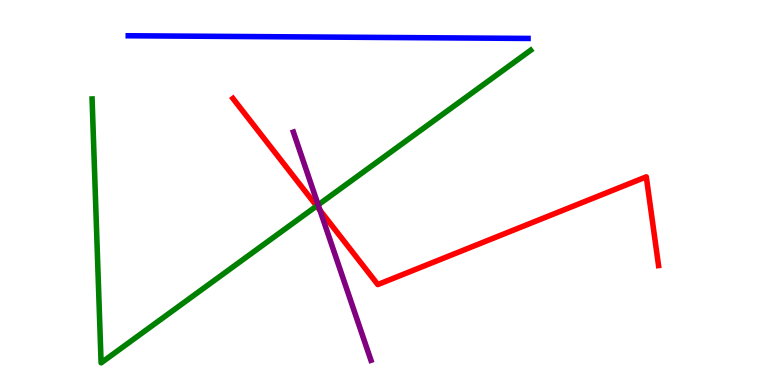[{'lines': ['blue', 'red'], 'intersections': []}, {'lines': ['green', 'red'], 'intersections': [{'x': 4.09, 'y': 4.65}]}, {'lines': ['purple', 'red'], 'intersections': [{'x': 4.13, 'y': 4.54}]}, {'lines': ['blue', 'green'], 'intersections': []}, {'lines': ['blue', 'purple'], 'intersections': []}, {'lines': ['green', 'purple'], 'intersections': [{'x': 4.11, 'y': 4.68}]}]